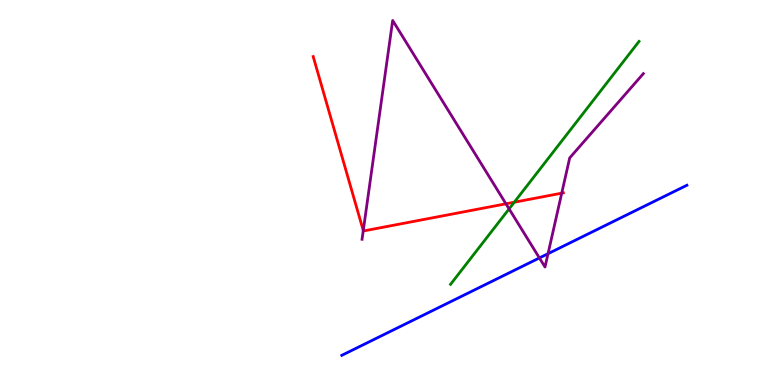[{'lines': ['blue', 'red'], 'intersections': []}, {'lines': ['green', 'red'], 'intersections': [{'x': 6.64, 'y': 4.75}]}, {'lines': ['purple', 'red'], 'intersections': [{'x': 4.69, 'y': 4.01}, {'x': 6.53, 'y': 4.71}, {'x': 7.25, 'y': 4.98}]}, {'lines': ['blue', 'green'], 'intersections': []}, {'lines': ['blue', 'purple'], 'intersections': [{'x': 6.96, 'y': 3.3}, {'x': 7.07, 'y': 3.41}]}, {'lines': ['green', 'purple'], 'intersections': [{'x': 6.57, 'y': 4.57}]}]